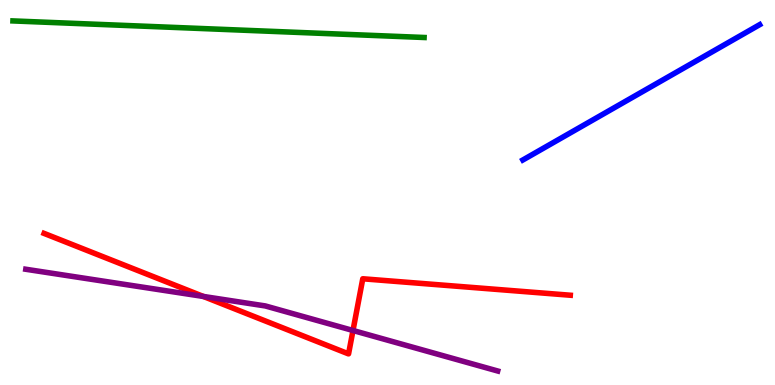[{'lines': ['blue', 'red'], 'intersections': []}, {'lines': ['green', 'red'], 'intersections': []}, {'lines': ['purple', 'red'], 'intersections': [{'x': 2.62, 'y': 2.3}, {'x': 4.55, 'y': 1.42}]}, {'lines': ['blue', 'green'], 'intersections': []}, {'lines': ['blue', 'purple'], 'intersections': []}, {'lines': ['green', 'purple'], 'intersections': []}]